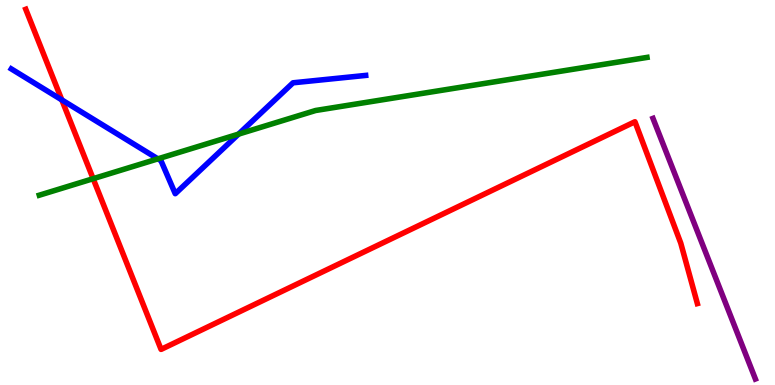[{'lines': ['blue', 'red'], 'intersections': [{'x': 0.798, 'y': 7.41}]}, {'lines': ['green', 'red'], 'intersections': [{'x': 1.2, 'y': 5.36}]}, {'lines': ['purple', 'red'], 'intersections': []}, {'lines': ['blue', 'green'], 'intersections': [{'x': 2.04, 'y': 5.87}, {'x': 3.08, 'y': 6.52}]}, {'lines': ['blue', 'purple'], 'intersections': []}, {'lines': ['green', 'purple'], 'intersections': []}]